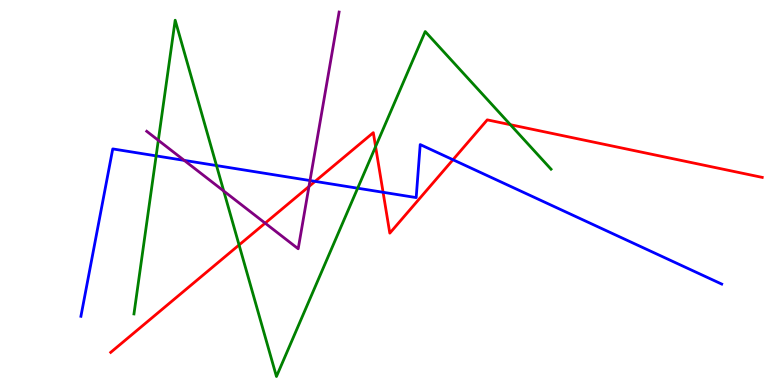[{'lines': ['blue', 'red'], 'intersections': [{'x': 4.07, 'y': 5.29}, {'x': 4.94, 'y': 5.01}, {'x': 5.84, 'y': 5.85}]}, {'lines': ['green', 'red'], 'intersections': [{'x': 3.08, 'y': 3.64}, {'x': 4.85, 'y': 6.19}, {'x': 6.59, 'y': 6.76}]}, {'lines': ['purple', 'red'], 'intersections': [{'x': 3.42, 'y': 4.2}, {'x': 3.99, 'y': 5.16}]}, {'lines': ['blue', 'green'], 'intersections': [{'x': 2.01, 'y': 5.95}, {'x': 2.79, 'y': 5.7}, {'x': 4.62, 'y': 5.11}]}, {'lines': ['blue', 'purple'], 'intersections': [{'x': 2.38, 'y': 5.83}, {'x': 4.0, 'y': 5.31}]}, {'lines': ['green', 'purple'], 'intersections': [{'x': 2.04, 'y': 6.36}, {'x': 2.89, 'y': 5.04}]}]